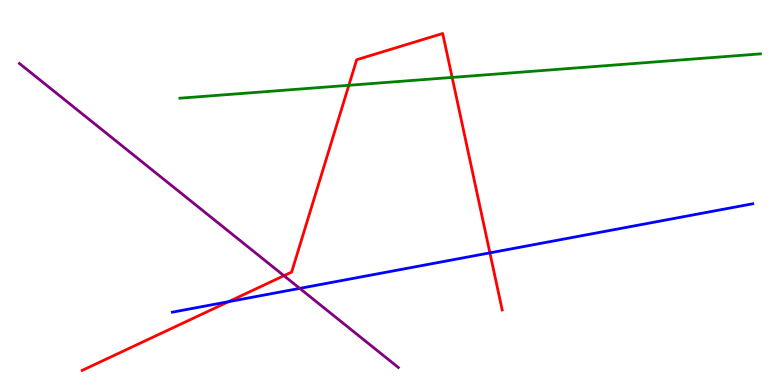[{'lines': ['blue', 'red'], 'intersections': [{'x': 2.95, 'y': 2.16}, {'x': 6.32, 'y': 3.43}]}, {'lines': ['green', 'red'], 'intersections': [{'x': 4.5, 'y': 7.78}, {'x': 5.83, 'y': 7.99}]}, {'lines': ['purple', 'red'], 'intersections': [{'x': 3.66, 'y': 2.84}]}, {'lines': ['blue', 'green'], 'intersections': []}, {'lines': ['blue', 'purple'], 'intersections': [{'x': 3.87, 'y': 2.51}]}, {'lines': ['green', 'purple'], 'intersections': []}]